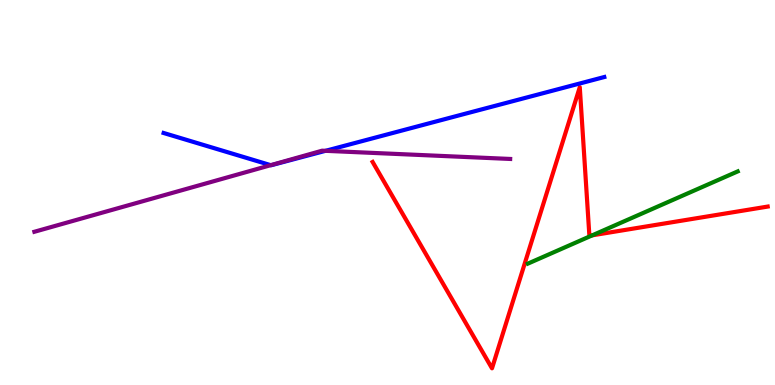[{'lines': ['blue', 'red'], 'intersections': []}, {'lines': ['green', 'red'], 'intersections': [{'x': 7.64, 'y': 3.89}]}, {'lines': ['purple', 'red'], 'intersections': []}, {'lines': ['blue', 'green'], 'intersections': []}, {'lines': ['blue', 'purple'], 'intersections': [{'x': 3.49, 'y': 5.71}, {'x': 4.2, 'y': 6.08}]}, {'lines': ['green', 'purple'], 'intersections': []}]